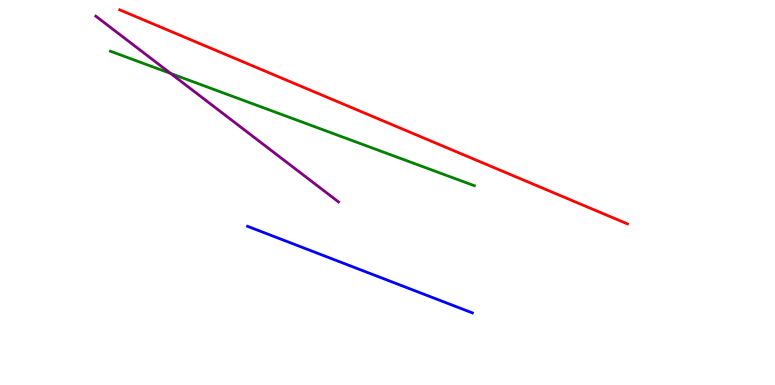[{'lines': ['blue', 'red'], 'intersections': []}, {'lines': ['green', 'red'], 'intersections': []}, {'lines': ['purple', 'red'], 'intersections': []}, {'lines': ['blue', 'green'], 'intersections': []}, {'lines': ['blue', 'purple'], 'intersections': []}, {'lines': ['green', 'purple'], 'intersections': [{'x': 2.2, 'y': 8.09}]}]